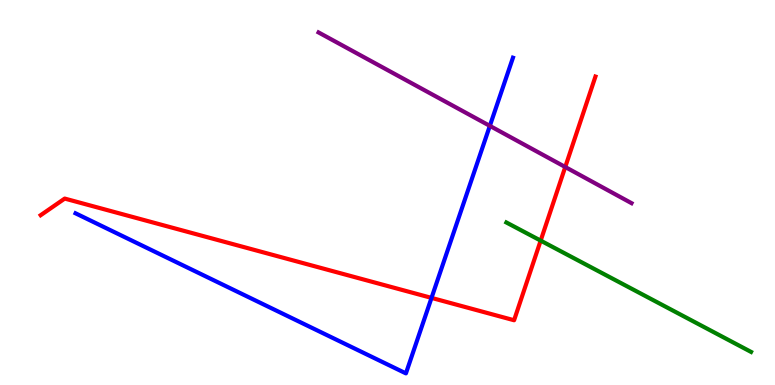[{'lines': ['blue', 'red'], 'intersections': [{'x': 5.57, 'y': 2.26}]}, {'lines': ['green', 'red'], 'intersections': [{'x': 6.98, 'y': 3.75}]}, {'lines': ['purple', 'red'], 'intersections': [{'x': 7.29, 'y': 5.66}]}, {'lines': ['blue', 'green'], 'intersections': []}, {'lines': ['blue', 'purple'], 'intersections': [{'x': 6.32, 'y': 6.73}]}, {'lines': ['green', 'purple'], 'intersections': []}]